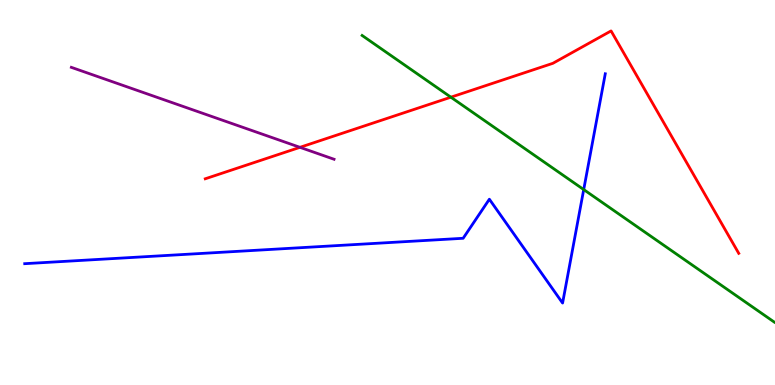[{'lines': ['blue', 'red'], 'intersections': []}, {'lines': ['green', 'red'], 'intersections': [{'x': 5.82, 'y': 7.48}]}, {'lines': ['purple', 'red'], 'intersections': [{'x': 3.87, 'y': 6.17}]}, {'lines': ['blue', 'green'], 'intersections': [{'x': 7.53, 'y': 5.08}]}, {'lines': ['blue', 'purple'], 'intersections': []}, {'lines': ['green', 'purple'], 'intersections': []}]